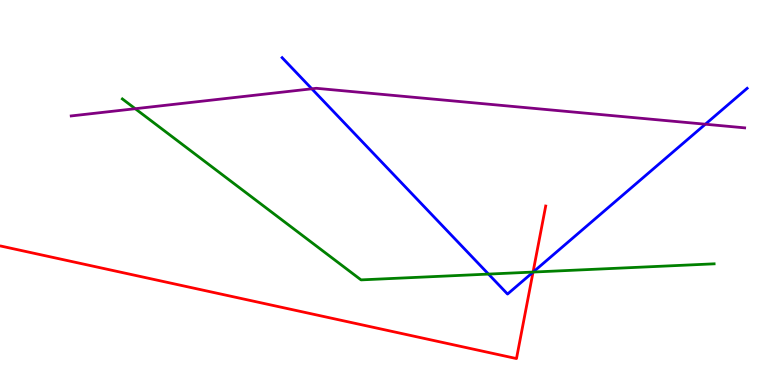[{'lines': ['blue', 'red'], 'intersections': [{'x': 6.88, 'y': 2.93}]}, {'lines': ['green', 'red'], 'intersections': [{'x': 6.88, 'y': 2.93}]}, {'lines': ['purple', 'red'], 'intersections': []}, {'lines': ['blue', 'green'], 'intersections': [{'x': 6.3, 'y': 2.88}, {'x': 6.88, 'y': 2.93}]}, {'lines': ['blue', 'purple'], 'intersections': [{'x': 4.02, 'y': 7.69}, {'x': 9.1, 'y': 6.77}]}, {'lines': ['green', 'purple'], 'intersections': [{'x': 1.75, 'y': 7.18}]}]